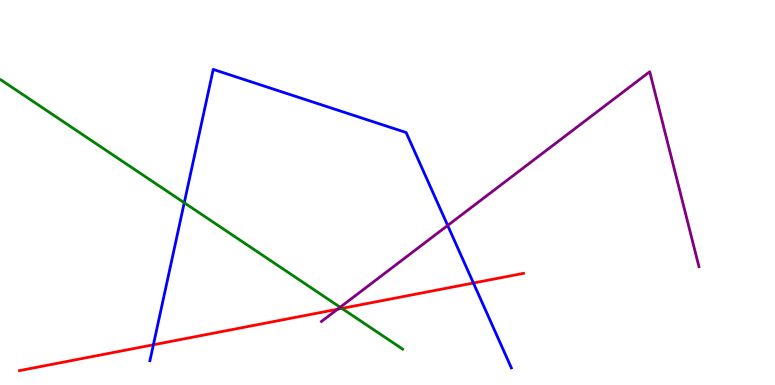[{'lines': ['blue', 'red'], 'intersections': [{'x': 1.98, 'y': 1.04}, {'x': 6.11, 'y': 2.65}]}, {'lines': ['green', 'red'], 'intersections': [{'x': 4.41, 'y': 1.99}]}, {'lines': ['purple', 'red'], 'intersections': [{'x': 4.35, 'y': 1.97}]}, {'lines': ['blue', 'green'], 'intersections': [{'x': 2.38, 'y': 4.73}]}, {'lines': ['blue', 'purple'], 'intersections': [{'x': 5.78, 'y': 4.14}]}, {'lines': ['green', 'purple'], 'intersections': [{'x': 4.39, 'y': 2.02}]}]